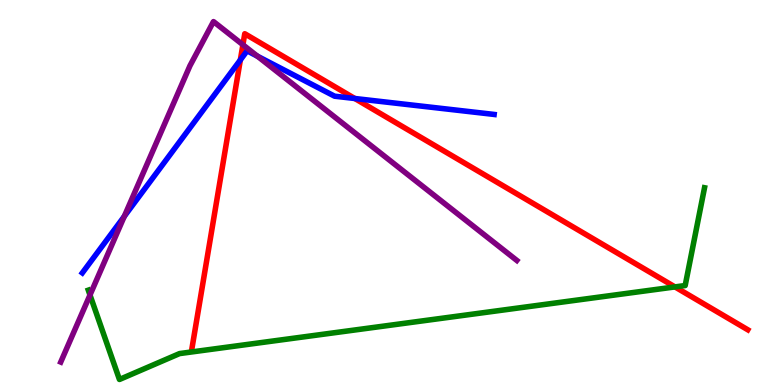[{'lines': ['blue', 'red'], 'intersections': [{'x': 3.1, 'y': 8.44}, {'x': 4.58, 'y': 7.44}]}, {'lines': ['green', 'red'], 'intersections': [{'x': 8.71, 'y': 2.55}]}, {'lines': ['purple', 'red'], 'intersections': [{'x': 3.13, 'y': 8.84}]}, {'lines': ['blue', 'green'], 'intersections': []}, {'lines': ['blue', 'purple'], 'intersections': [{'x': 1.6, 'y': 4.38}, {'x': 3.32, 'y': 8.54}]}, {'lines': ['green', 'purple'], 'intersections': [{'x': 1.16, 'y': 2.34}]}]